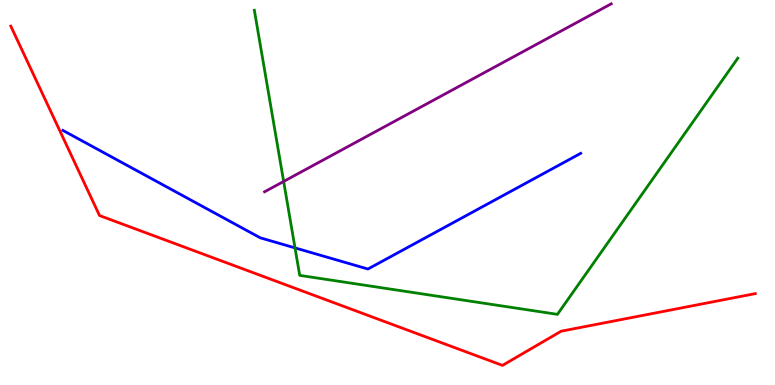[{'lines': ['blue', 'red'], 'intersections': []}, {'lines': ['green', 'red'], 'intersections': []}, {'lines': ['purple', 'red'], 'intersections': []}, {'lines': ['blue', 'green'], 'intersections': [{'x': 3.81, 'y': 3.56}]}, {'lines': ['blue', 'purple'], 'intersections': []}, {'lines': ['green', 'purple'], 'intersections': [{'x': 3.66, 'y': 5.29}]}]